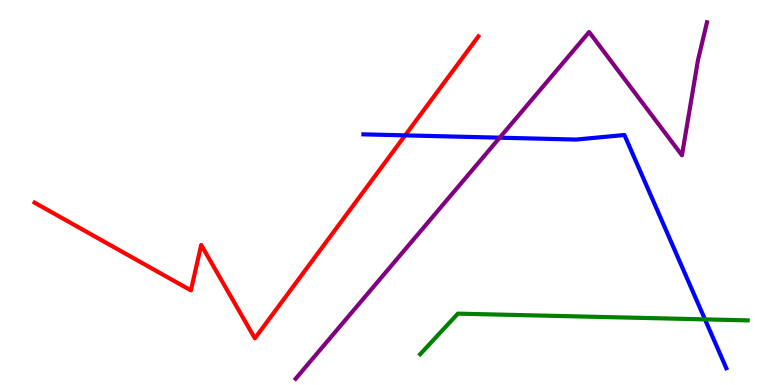[{'lines': ['blue', 'red'], 'intersections': [{'x': 5.23, 'y': 6.48}]}, {'lines': ['green', 'red'], 'intersections': []}, {'lines': ['purple', 'red'], 'intersections': []}, {'lines': ['blue', 'green'], 'intersections': [{'x': 9.1, 'y': 1.7}]}, {'lines': ['blue', 'purple'], 'intersections': [{'x': 6.45, 'y': 6.42}]}, {'lines': ['green', 'purple'], 'intersections': []}]